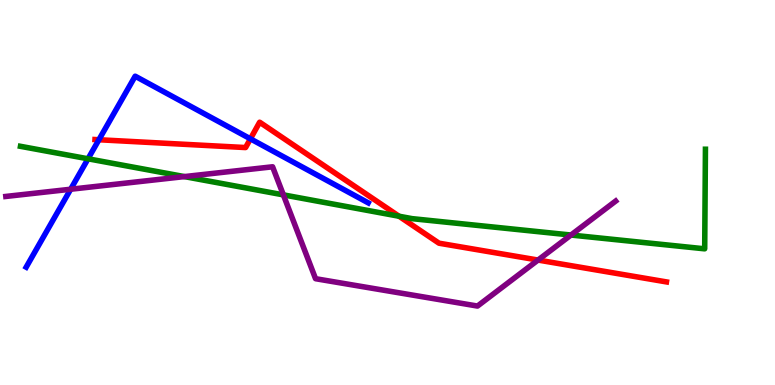[{'lines': ['blue', 'red'], 'intersections': [{'x': 1.28, 'y': 6.37}, {'x': 3.23, 'y': 6.39}]}, {'lines': ['green', 'red'], 'intersections': [{'x': 5.15, 'y': 4.38}]}, {'lines': ['purple', 'red'], 'intersections': [{'x': 6.94, 'y': 3.25}]}, {'lines': ['blue', 'green'], 'intersections': [{'x': 1.14, 'y': 5.88}]}, {'lines': ['blue', 'purple'], 'intersections': [{'x': 0.912, 'y': 5.08}]}, {'lines': ['green', 'purple'], 'intersections': [{'x': 2.38, 'y': 5.41}, {'x': 3.66, 'y': 4.94}, {'x': 7.37, 'y': 3.9}]}]